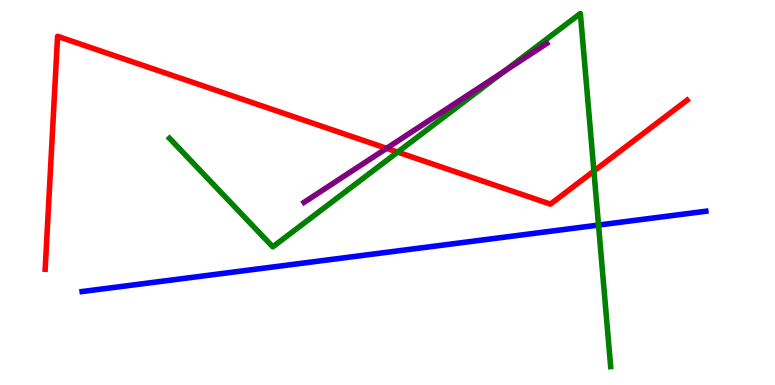[{'lines': ['blue', 'red'], 'intersections': []}, {'lines': ['green', 'red'], 'intersections': [{'x': 5.13, 'y': 6.05}, {'x': 7.66, 'y': 5.56}]}, {'lines': ['purple', 'red'], 'intersections': [{'x': 4.99, 'y': 6.15}]}, {'lines': ['blue', 'green'], 'intersections': [{'x': 7.72, 'y': 4.15}]}, {'lines': ['blue', 'purple'], 'intersections': []}, {'lines': ['green', 'purple'], 'intersections': [{'x': 6.5, 'y': 8.14}]}]